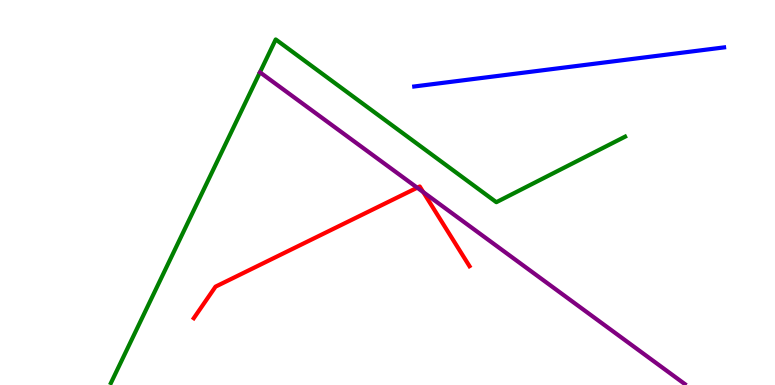[{'lines': ['blue', 'red'], 'intersections': []}, {'lines': ['green', 'red'], 'intersections': []}, {'lines': ['purple', 'red'], 'intersections': [{'x': 5.38, 'y': 5.12}, {'x': 5.46, 'y': 5.01}]}, {'lines': ['blue', 'green'], 'intersections': []}, {'lines': ['blue', 'purple'], 'intersections': []}, {'lines': ['green', 'purple'], 'intersections': []}]